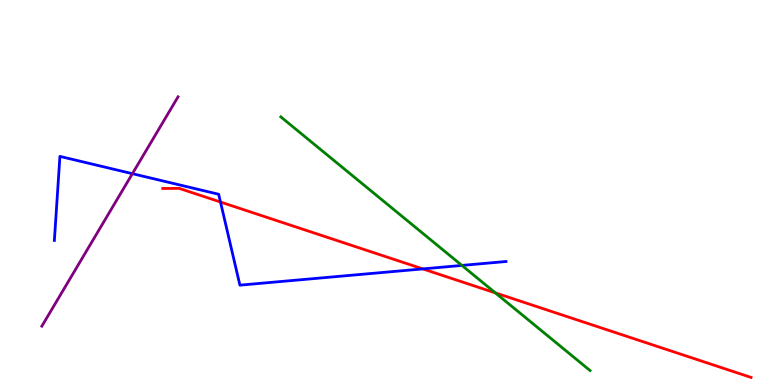[{'lines': ['blue', 'red'], 'intersections': [{'x': 2.85, 'y': 4.75}, {'x': 5.46, 'y': 3.02}]}, {'lines': ['green', 'red'], 'intersections': [{'x': 6.39, 'y': 2.39}]}, {'lines': ['purple', 'red'], 'intersections': []}, {'lines': ['blue', 'green'], 'intersections': [{'x': 5.96, 'y': 3.11}]}, {'lines': ['blue', 'purple'], 'intersections': [{'x': 1.71, 'y': 5.49}]}, {'lines': ['green', 'purple'], 'intersections': []}]